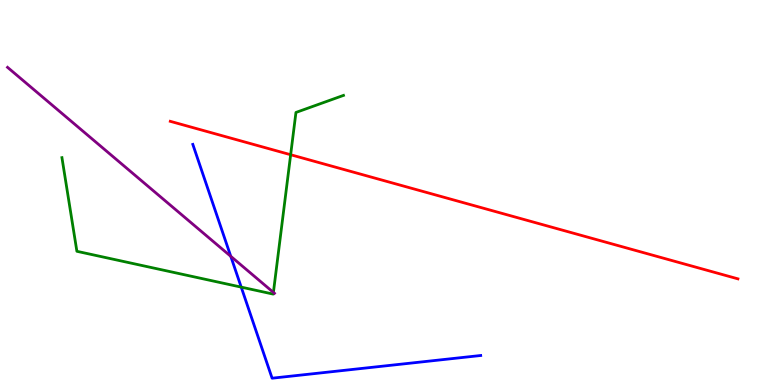[{'lines': ['blue', 'red'], 'intersections': []}, {'lines': ['green', 'red'], 'intersections': [{'x': 3.75, 'y': 5.98}]}, {'lines': ['purple', 'red'], 'intersections': []}, {'lines': ['blue', 'green'], 'intersections': [{'x': 3.11, 'y': 2.54}]}, {'lines': ['blue', 'purple'], 'intersections': [{'x': 2.98, 'y': 3.34}]}, {'lines': ['green', 'purple'], 'intersections': [{'x': 3.53, 'y': 2.4}]}]